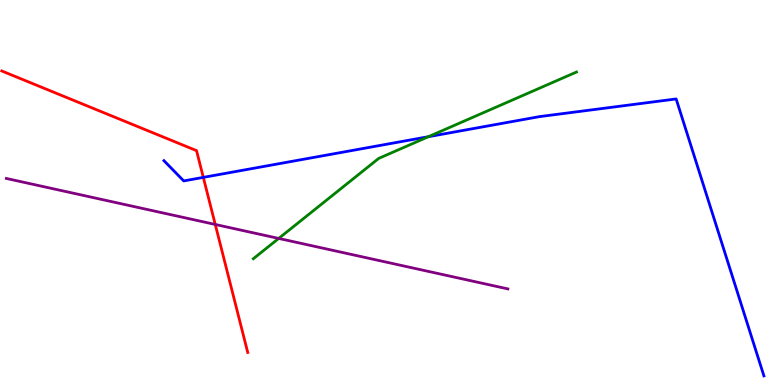[{'lines': ['blue', 'red'], 'intersections': [{'x': 2.62, 'y': 5.39}]}, {'lines': ['green', 'red'], 'intersections': []}, {'lines': ['purple', 'red'], 'intersections': [{'x': 2.78, 'y': 4.17}]}, {'lines': ['blue', 'green'], 'intersections': [{'x': 5.53, 'y': 6.45}]}, {'lines': ['blue', 'purple'], 'intersections': []}, {'lines': ['green', 'purple'], 'intersections': [{'x': 3.6, 'y': 3.81}]}]